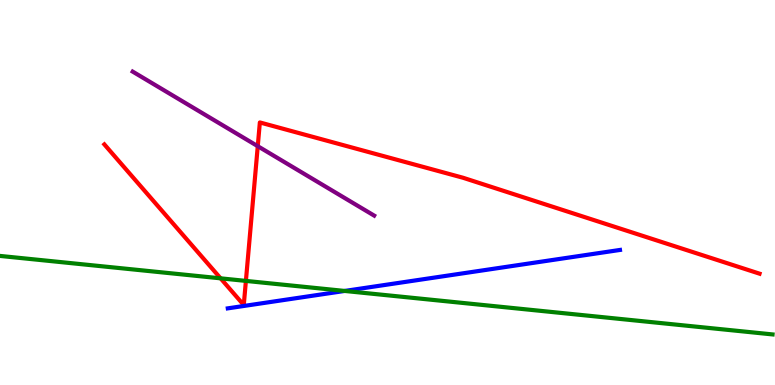[{'lines': ['blue', 'red'], 'intersections': []}, {'lines': ['green', 'red'], 'intersections': [{'x': 2.85, 'y': 2.77}, {'x': 3.17, 'y': 2.7}]}, {'lines': ['purple', 'red'], 'intersections': [{'x': 3.33, 'y': 6.2}]}, {'lines': ['blue', 'green'], 'intersections': [{'x': 4.45, 'y': 2.44}]}, {'lines': ['blue', 'purple'], 'intersections': []}, {'lines': ['green', 'purple'], 'intersections': []}]